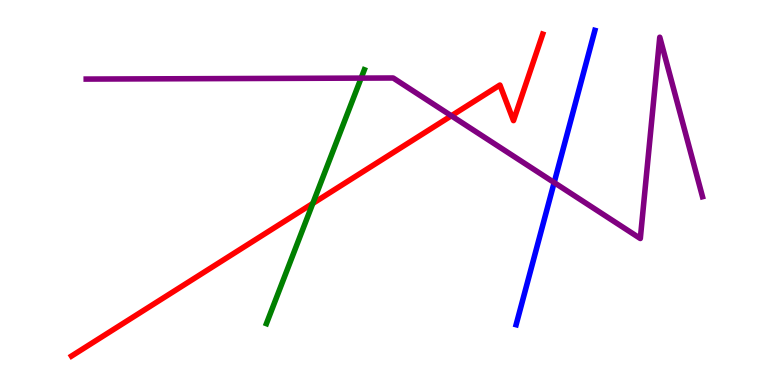[{'lines': ['blue', 'red'], 'intersections': []}, {'lines': ['green', 'red'], 'intersections': [{'x': 4.04, 'y': 4.72}]}, {'lines': ['purple', 'red'], 'intersections': [{'x': 5.82, 'y': 6.99}]}, {'lines': ['blue', 'green'], 'intersections': []}, {'lines': ['blue', 'purple'], 'intersections': [{'x': 7.15, 'y': 5.26}]}, {'lines': ['green', 'purple'], 'intersections': [{'x': 4.66, 'y': 7.97}]}]